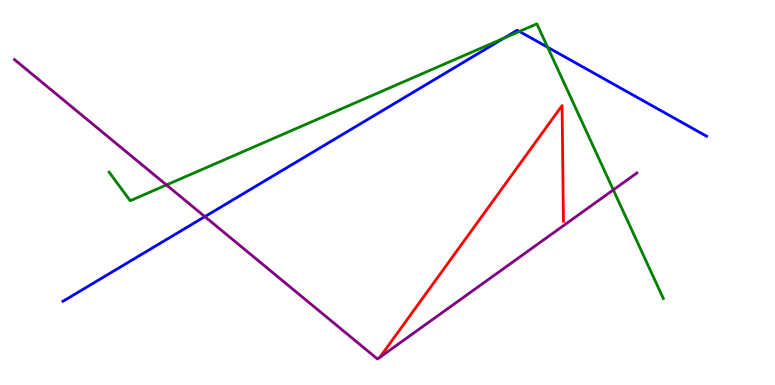[{'lines': ['blue', 'red'], 'intersections': []}, {'lines': ['green', 'red'], 'intersections': []}, {'lines': ['purple', 'red'], 'intersections': []}, {'lines': ['blue', 'green'], 'intersections': [{'x': 6.5, 'y': 9.01}, {'x': 6.7, 'y': 9.18}, {'x': 7.07, 'y': 8.77}]}, {'lines': ['blue', 'purple'], 'intersections': [{'x': 2.64, 'y': 4.37}]}, {'lines': ['green', 'purple'], 'intersections': [{'x': 2.15, 'y': 5.2}, {'x': 7.91, 'y': 5.07}]}]